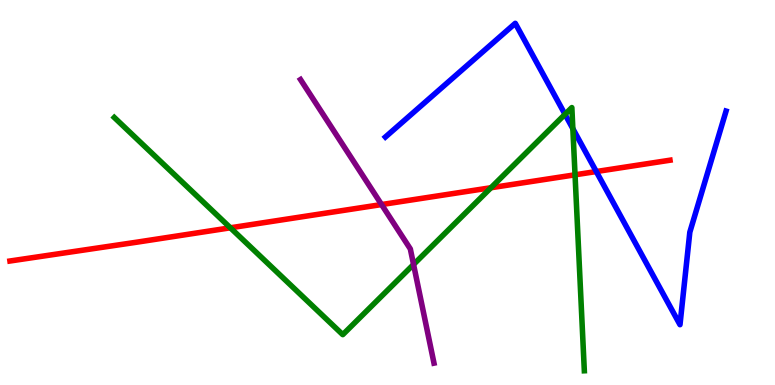[{'lines': ['blue', 'red'], 'intersections': [{'x': 7.69, 'y': 5.54}]}, {'lines': ['green', 'red'], 'intersections': [{'x': 2.97, 'y': 4.08}, {'x': 6.33, 'y': 5.12}, {'x': 7.42, 'y': 5.46}]}, {'lines': ['purple', 'red'], 'intersections': [{'x': 4.92, 'y': 4.69}]}, {'lines': ['blue', 'green'], 'intersections': [{'x': 7.29, 'y': 7.03}, {'x': 7.39, 'y': 6.66}]}, {'lines': ['blue', 'purple'], 'intersections': []}, {'lines': ['green', 'purple'], 'intersections': [{'x': 5.34, 'y': 3.13}]}]